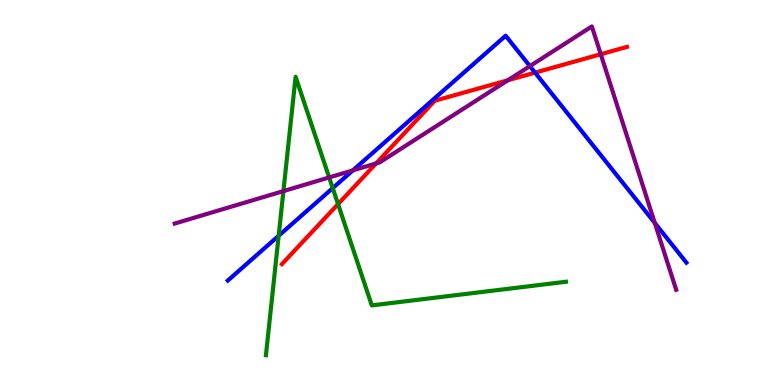[{'lines': ['blue', 'red'], 'intersections': [{'x': 6.9, 'y': 8.11}]}, {'lines': ['green', 'red'], 'intersections': [{'x': 4.36, 'y': 4.7}]}, {'lines': ['purple', 'red'], 'intersections': [{'x': 4.85, 'y': 5.75}, {'x': 6.55, 'y': 7.92}, {'x': 7.75, 'y': 8.59}]}, {'lines': ['blue', 'green'], 'intersections': [{'x': 3.6, 'y': 3.88}, {'x': 4.29, 'y': 5.11}]}, {'lines': ['blue', 'purple'], 'intersections': [{'x': 4.55, 'y': 5.57}, {'x': 6.84, 'y': 8.28}, {'x': 8.45, 'y': 4.21}]}, {'lines': ['green', 'purple'], 'intersections': [{'x': 3.66, 'y': 5.04}, {'x': 4.25, 'y': 5.39}]}]